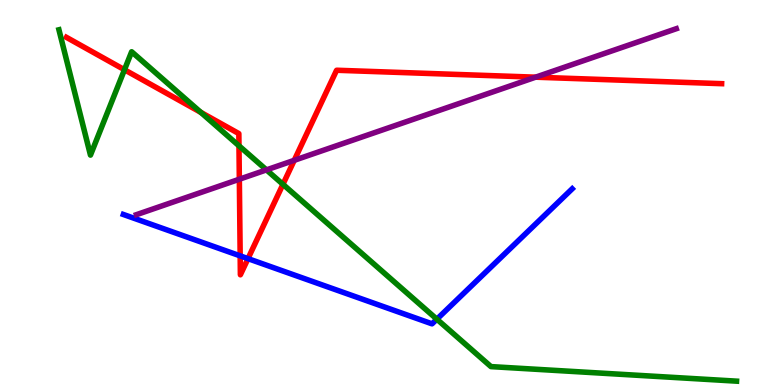[{'lines': ['blue', 'red'], 'intersections': [{'x': 3.1, 'y': 3.35}, {'x': 3.2, 'y': 3.28}]}, {'lines': ['green', 'red'], 'intersections': [{'x': 1.61, 'y': 8.19}, {'x': 2.59, 'y': 7.08}, {'x': 3.08, 'y': 6.21}, {'x': 3.65, 'y': 5.21}]}, {'lines': ['purple', 'red'], 'intersections': [{'x': 3.09, 'y': 5.34}, {'x': 3.8, 'y': 5.84}, {'x': 6.91, 'y': 8.0}]}, {'lines': ['blue', 'green'], 'intersections': [{'x': 5.64, 'y': 1.71}]}, {'lines': ['blue', 'purple'], 'intersections': []}, {'lines': ['green', 'purple'], 'intersections': [{'x': 3.44, 'y': 5.59}]}]